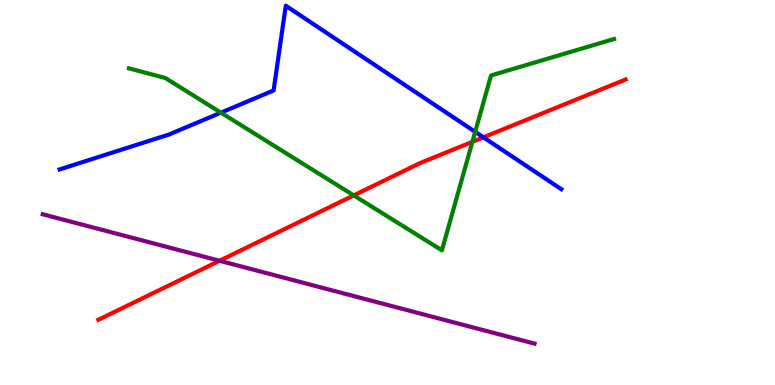[{'lines': ['blue', 'red'], 'intersections': [{'x': 6.24, 'y': 6.43}]}, {'lines': ['green', 'red'], 'intersections': [{'x': 4.56, 'y': 4.92}, {'x': 6.1, 'y': 6.32}]}, {'lines': ['purple', 'red'], 'intersections': [{'x': 2.83, 'y': 3.23}]}, {'lines': ['blue', 'green'], 'intersections': [{'x': 2.85, 'y': 7.07}, {'x': 6.13, 'y': 6.58}]}, {'lines': ['blue', 'purple'], 'intersections': []}, {'lines': ['green', 'purple'], 'intersections': []}]